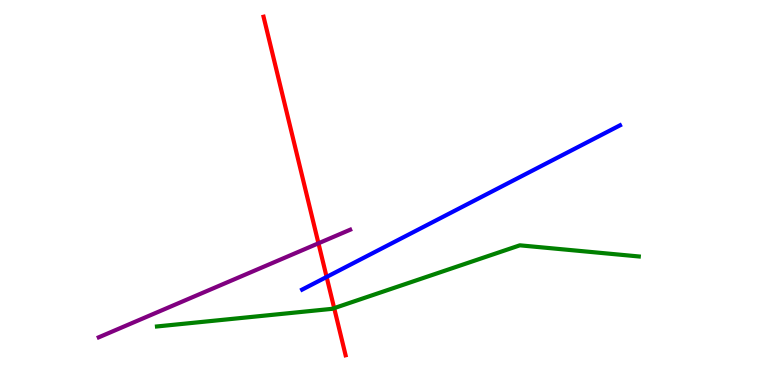[{'lines': ['blue', 'red'], 'intersections': [{'x': 4.21, 'y': 2.81}]}, {'lines': ['green', 'red'], 'intersections': [{'x': 4.31, 'y': 2.0}]}, {'lines': ['purple', 'red'], 'intersections': [{'x': 4.11, 'y': 3.68}]}, {'lines': ['blue', 'green'], 'intersections': []}, {'lines': ['blue', 'purple'], 'intersections': []}, {'lines': ['green', 'purple'], 'intersections': []}]